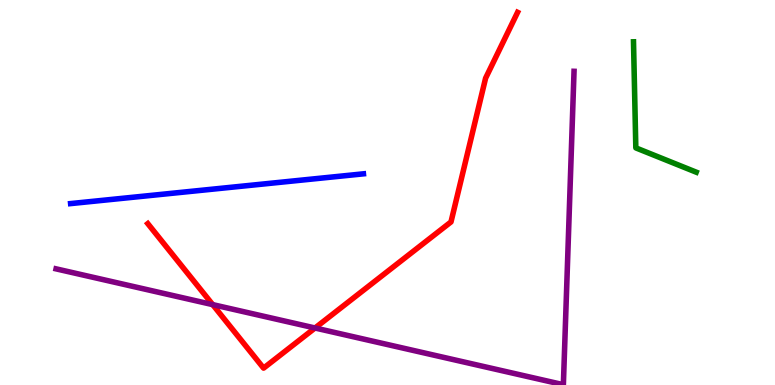[{'lines': ['blue', 'red'], 'intersections': []}, {'lines': ['green', 'red'], 'intersections': []}, {'lines': ['purple', 'red'], 'intersections': [{'x': 2.74, 'y': 2.09}, {'x': 4.06, 'y': 1.48}]}, {'lines': ['blue', 'green'], 'intersections': []}, {'lines': ['blue', 'purple'], 'intersections': []}, {'lines': ['green', 'purple'], 'intersections': []}]